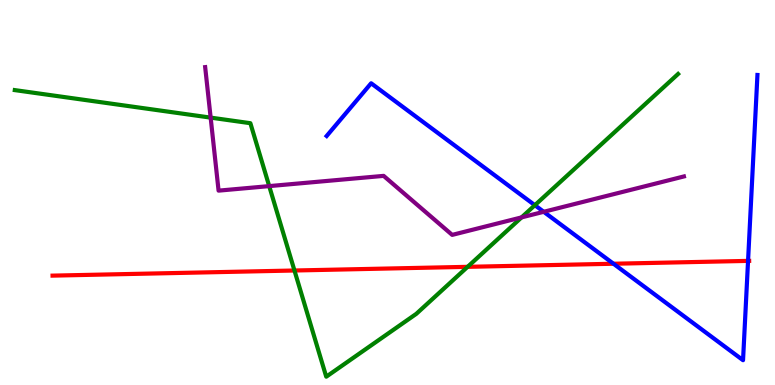[{'lines': ['blue', 'red'], 'intersections': [{'x': 7.92, 'y': 3.15}, {'x': 9.65, 'y': 3.22}]}, {'lines': ['green', 'red'], 'intersections': [{'x': 3.8, 'y': 2.97}, {'x': 6.03, 'y': 3.07}]}, {'lines': ['purple', 'red'], 'intersections': []}, {'lines': ['blue', 'green'], 'intersections': [{'x': 6.9, 'y': 4.67}]}, {'lines': ['blue', 'purple'], 'intersections': [{'x': 7.02, 'y': 4.5}]}, {'lines': ['green', 'purple'], 'intersections': [{'x': 2.72, 'y': 6.94}, {'x': 3.47, 'y': 5.17}, {'x': 6.73, 'y': 4.35}]}]